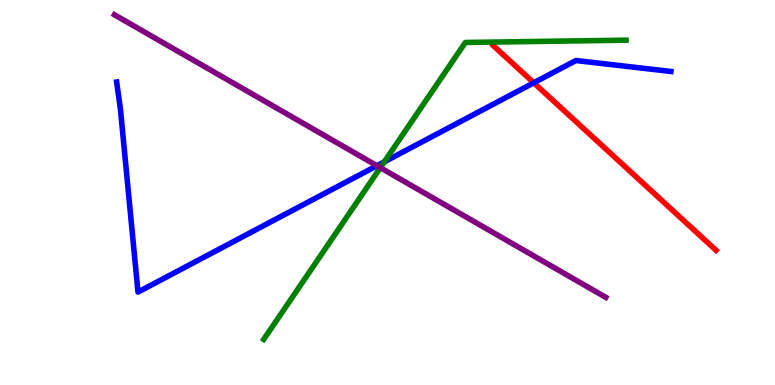[{'lines': ['blue', 'red'], 'intersections': [{'x': 6.89, 'y': 7.85}]}, {'lines': ['green', 'red'], 'intersections': []}, {'lines': ['purple', 'red'], 'intersections': []}, {'lines': ['blue', 'green'], 'intersections': [{'x': 4.96, 'y': 5.8}]}, {'lines': ['blue', 'purple'], 'intersections': [{'x': 4.86, 'y': 5.7}]}, {'lines': ['green', 'purple'], 'intersections': [{'x': 4.91, 'y': 5.64}]}]